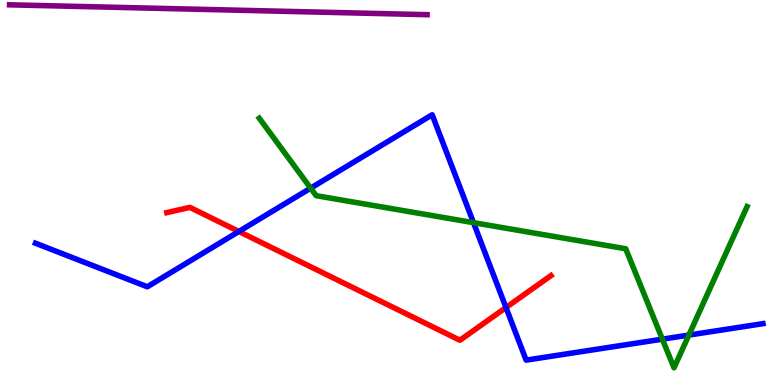[{'lines': ['blue', 'red'], 'intersections': [{'x': 3.08, 'y': 3.99}, {'x': 6.53, 'y': 2.01}]}, {'lines': ['green', 'red'], 'intersections': []}, {'lines': ['purple', 'red'], 'intersections': []}, {'lines': ['blue', 'green'], 'intersections': [{'x': 4.01, 'y': 5.11}, {'x': 6.11, 'y': 4.22}, {'x': 8.55, 'y': 1.19}, {'x': 8.89, 'y': 1.3}]}, {'lines': ['blue', 'purple'], 'intersections': []}, {'lines': ['green', 'purple'], 'intersections': []}]